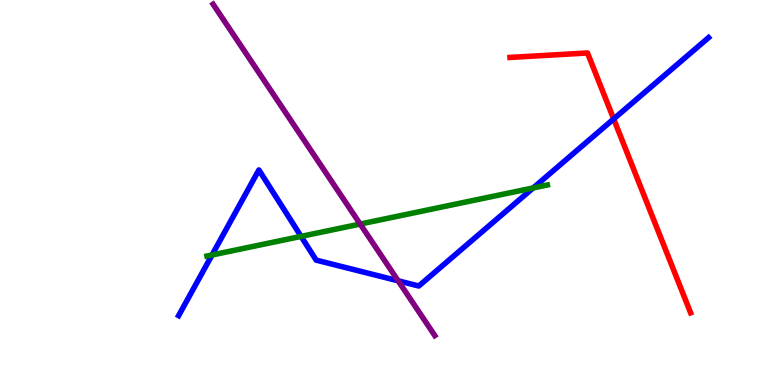[{'lines': ['blue', 'red'], 'intersections': [{'x': 7.92, 'y': 6.91}]}, {'lines': ['green', 'red'], 'intersections': []}, {'lines': ['purple', 'red'], 'intersections': []}, {'lines': ['blue', 'green'], 'intersections': [{'x': 2.74, 'y': 3.38}, {'x': 3.89, 'y': 3.86}, {'x': 6.88, 'y': 5.12}]}, {'lines': ['blue', 'purple'], 'intersections': [{'x': 5.14, 'y': 2.71}]}, {'lines': ['green', 'purple'], 'intersections': [{'x': 4.65, 'y': 4.18}]}]